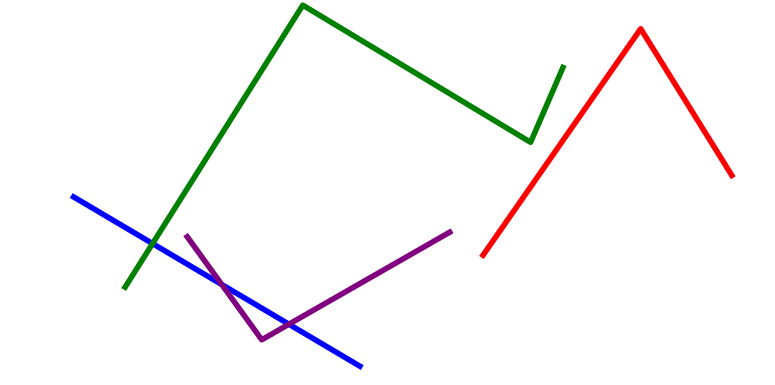[{'lines': ['blue', 'red'], 'intersections': []}, {'lines': ['green', 'red'], 'intersections': []}, {'lines': ['purple', 'red'], 'intersections': []}, {'lines': ['blue', 'green'], 'intersections': [{'x': 1.97, 'y': 3.67}]}, {'lines': ['blue', 'purple'], 'intersections': [{'x': 2.86, 'y': 2.61}, {'x': 3.73, 'y': 1.58}]}, {'lines': ['green', 'purple'], 'intersections': []}]